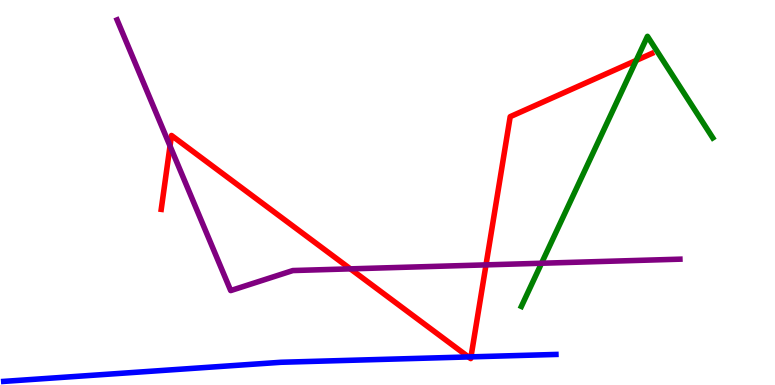[{'lines': ['blue', 'red'], 'intersections': [{'x': 6.04, 'y': 0.729}, {'x': 6.08, 'y': 0.731}]}, {'lines': ['green', 'red'], 'intersections': [{'x': 8.21, 'y': 8.43}]}, {'lines': ['purple', 'red'], 'intersections': [{'x': 2.19, 'y': 6.21}, {'x': 4.52, 'y': 3.02}, {'x': 6.27, 'y': 3.12}]}, {'lines': ['blue', 'green'], 'intersections': []}, {'lines': ['blue', 'purple'], 'intersections': []}, {'lines': ['green', 'purple'], 'intersections': [{'x': 6.99, 'y': 3.16}]}]